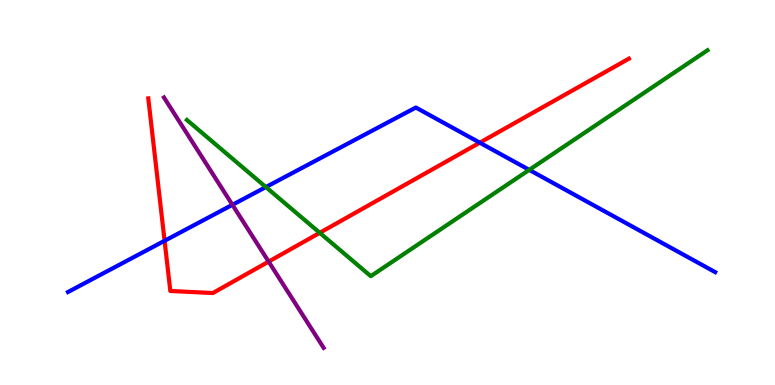[{'lines': ['blue', 'red'], 'intersections': [{'x': 2.12, 'y': 3.75}, {'x': 6.19, 'y': 6.29}]}, {'lines': ['green', 'red'], 'intersections': [{'x': 4.13, 'y': 3.95}]}, {'lines': ['purple', 'red'], 'intersections': [{'x': 3.47, 'y': 3.2}]}, {'lines': ['blue', 'green'], 'intersections': [{'x': 3.43, 'y': 5.14}, {'x': 6.83, 'y': 5.59}]}, {'lines': ['blue', 'purple'], 'intersections': [{'x': 3.0, 'y': 4.68}]}, {'lines': ['green', 'purple'], 'intersections': []}]